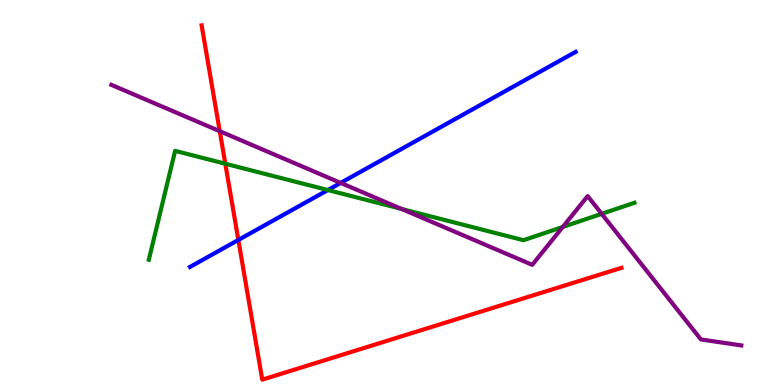[{'lines': ['blue', 'red'], 'intersections': [{'x': 3.08, 'y': 3.77}]}, {'lines': ['green', 'red'], 'intersections': [{'x': 2.91, 'y': 5.75}]}, {'lines': ['purple', 'red'], 'intersections': [{'x': 2.84, 'y': 6.59}]}, {'lines': ['blue', 'green'], 'intersections': [{'x': 4.23, 'y': 5.06}]}, {'lines': ['blue', 'purple'], 'intersections': [{'x': 4.4, 'y': 5.25}]}, {'lines': ['green', 'purple'], 'intersections': [{'x': 5.18, 'y': 4.57}, {'x': 7.26, 'y': 4.11}, {'x': 7.76, 'y': 4.45}]}]